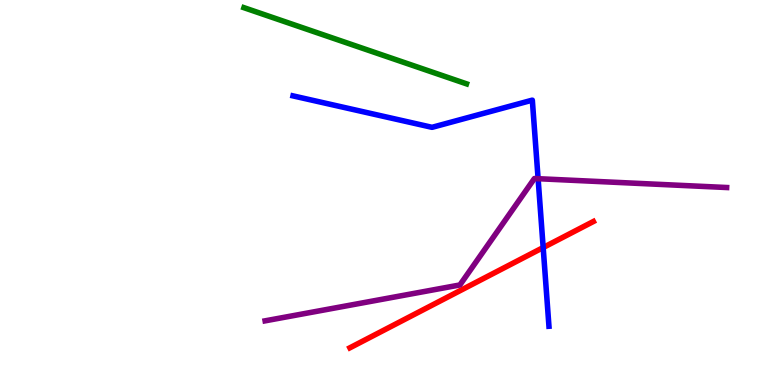[{'lines': ['blue', 'red'], 'intersections': [{'x': 7.01, 'y': 3.57}]}, {'lines': ['green', 'red'], 'intersections': []}, {'lines': ['purple', 'red'], 'intersections': []}, {'lines': ['blue', 'green'], 'intersections': []}, {'lines': ['blue', 'purple'], 'intersections': [{'x': 6.94, 'y': 5.36}]}, {'lines': ['green', 'purple'], 'intersections': []}]